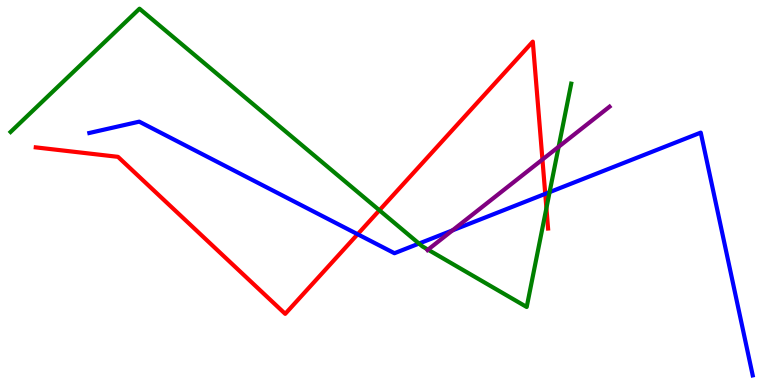[{'lines': ['blue', 'red'], 'intersections': [{'x': 4.61, 'y': 3.92}, {'x': 7.04, 'y': 4.97}]}, {'lines': ['green', 'red'], 'intersections': [{'x': 4.9, 'y': 4.54}, {'x': 7.05, 'y': 4.59}]}, {'lines': ['purple', 'red'], 'intersections': [{'x': 7.0, 'y': 5.86}]}, {'lines': ['blue', 'green'], 'intersections': [{'x': 5.41, 'y': 3.67}, {'x': 7.09, 'y': 5.01}]}, {'lines': ['blue', 'purple'], 'intersections': [{'x': 5.84, 'y': 4.02}]}, {'lines': ['green', 'purple'], 'intersections': [{'x': 5.52, 'y': 3.52}, {'x': 7.21, 'y': 6.19}]}]